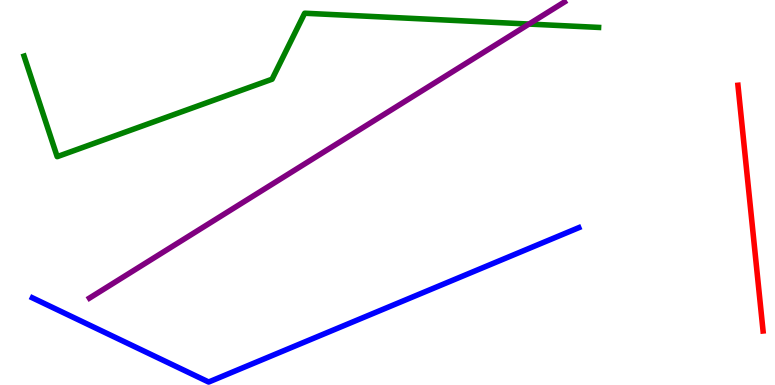[{'lines': ['blue', 'red'], 'intersections': []}, {'lines': ['green', 'red'], 'intersections': []}, {'lines': ['purple', 'red'], 'intersections': []}, {'lines': ['blue', 'green'], 'intersections': []}, {'lines': ['blue', 'purple'], 'intersections': []}, {'lines': ['green', 'purple'], 'intersections': [{'x': 6.83, 'y': 9.38}]}]